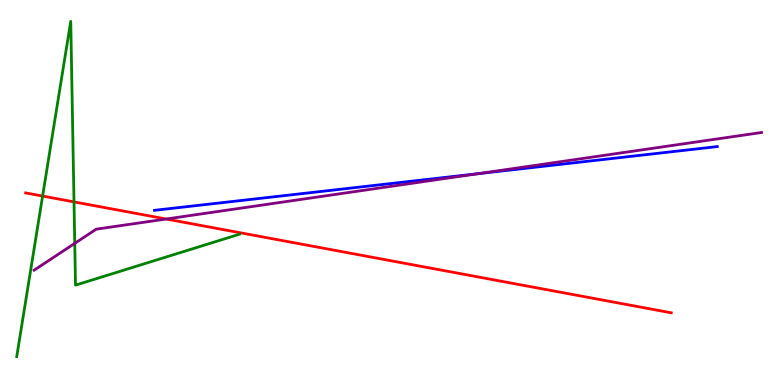[{'lines': ['blue', 'red'], 'intersections': []}, {'lines': ['green', 'red'], 'intersections': [{'x': 0.55, 'y': 4.91}, {'x': 0.955, 'y': 4.76}]}, {'lines': ['purple', 'red'], 'intersections': [{'x': 2.14, 'y': 4.31}]}, {'lines': ['blue', 'green'], 'intersections': []}, {'lines': ['blue', 'purple'], 'intersections': [{'x': 6.17, 'y': 5.49}]}, {'lines': ['green', 'purple'], 'intersections': [{'x': 0.965, 'y': 3.68}]}]